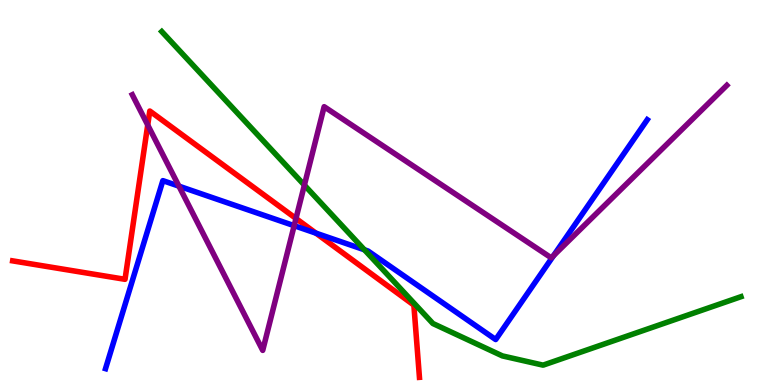[{'lines': ['blue', 'red'], 'intersections': [{'x': 4.08, 'y': 3.94}]}, {'lines': ['green', 'red'], 'intersections': []}, {'lines': ['purple', 'red'], 'intersections': [{'x': 1.91, 'y': 6.75}, {'x': 3.82, 'y': 4.33}]}, {'lines': ['blue', 'green'], 'intersections': [{'x': 4.7, 'y': 3.51}]}, {'lines': ['blue', 'purple'], 'intersections': [{'x': 2.31, 'y': 5.17}, {'x': 3.8, 'y': 4.14}, {'x': 7.14, 'y': 3.36}]}, {'lines': ['green', 'purple'], 'intersections': [{'x': 3.93, 'y': 5.19}]}]